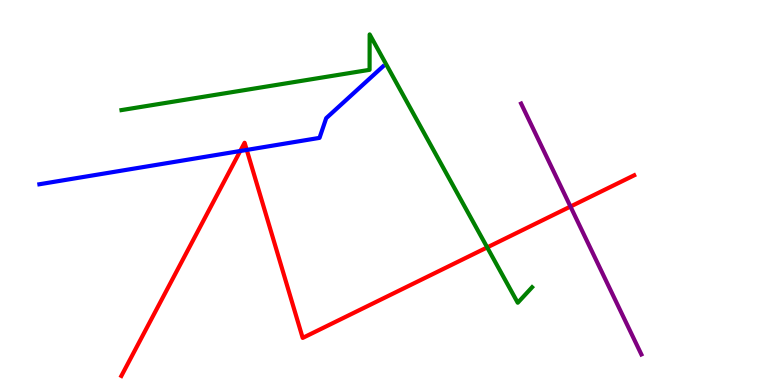[{'lines': ['blue', 'red'], 'intersections': [{'x': 3.1, 'y': 6.08}, {'x': 3.18, 'y': 6.11}]}, {'lines': ['green', 'red'], 'intersections': [{'x': 6.29, 'y': 3.57}]}, {'lines': ['purple', 'red'], 'intersections': [{'x': 7.36, 'y': 4.64}]}, {'lines': ['blue', 'green'], 'intersections': []}, {'lines': ['blue', 'purple'], 'intersections': []}, {'lines': ['green', 'purple'], 'intersections': []}]